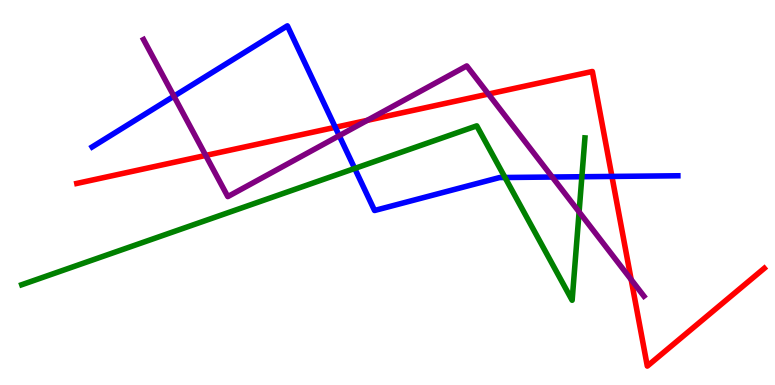[{'lines': ['blue', 'red'], 'intersections': [{'x': 4.33, 'y': 6.69}, {'x': 7.9, 'y': 5.42}]}, {'lines': ['green', 'red'], 'intersections': []}, {'lines': ['purple', 'red'], 'intersections': [{'x': 2.65, 'y': 5.96}, {'x': 4.74, 'y': 6.87}, {'x': 6.3, 'y': 7.56}, {'x': 8.14, 'y': 2.74}]}, {'lines': ['blue', 'green'], 'intersections': [{'x': 4.58, 'y': 5.62}, {'x': 6.52, 'y': 5.39}, {'x': 7.51, 'y': 5.41}]}, {'lines': ['blue', 'purple'], 'intersections': [{'x': 2.24, 'y': 7.5}, {'x': 4.38, 'y': 6.48}, {'x': 7.13, 'y': 5.4}]}, {'lines': ['green', 'purple'], 'intersections': [{'x': 7.47, 'y': 4.5}]}]